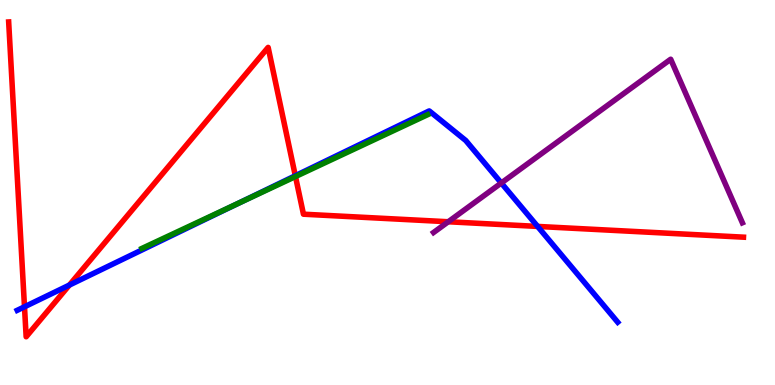[{'lines': ['blue', 'red'], 'intersections': [{'x': 0.316, 'y': 2.03}, {'x': 0.895, 'y': 2.6}, {'x': 3.81, 'y': 5.44}, {'x': 6.94, 'y': 4.12}]}, {'lines': ['green', 'red'], 'intersections': [{'x': 3.81, 'y': 5.41}]}, {'lines': ['purple', 'red'], 'intersections': [{'x': 5.78, 'y': 4.24}]}, {'lines': ['blue', 'green'], 'intersections': [{'x': 3.07, 'y': 4.72}]}, {'lines': ['blue', 'purple'], 'intersections': [{'x': 6.47, 'y': 5.25}]}, {'lines': ['green', 'purple'], 'intersections': []}]